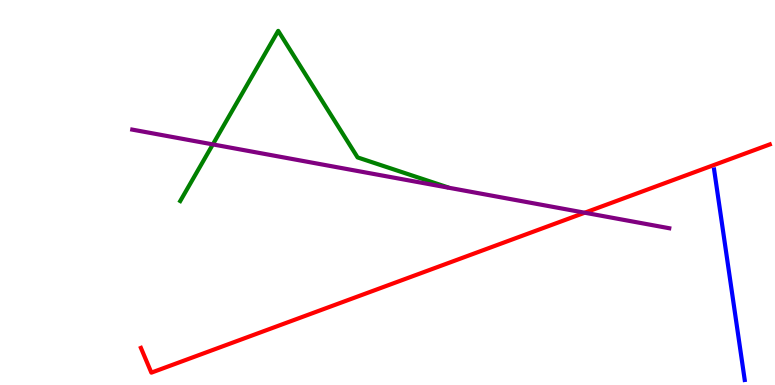[{'lines': ['blue', 'red'], 'intersections': []}, {'lines': ['green', 'red'], 'intersections': []}, {'lines': ['purple', 'red'], 'intersections': [{'x': 7.54, 'y': 4.48}]}, {'lines': ['blue', 'green'], 'intersections': []}, {'lines': ['blue', 'purple'], 'intersections': []}, {'lines': ['green', 'purple'], 'intersections': [{'x': 2.75, 'y': 6.25}]}]